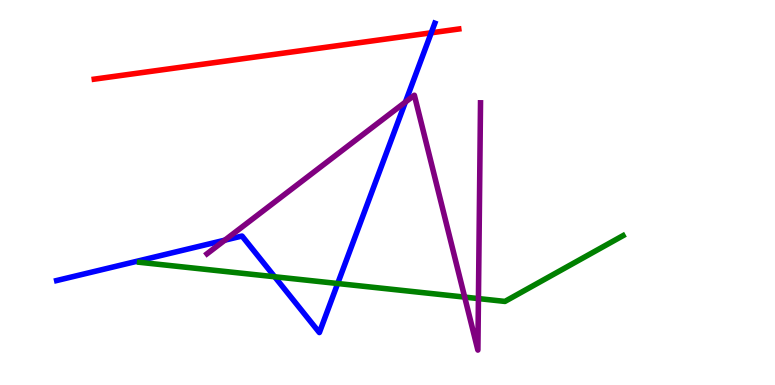[{'lines': ['blue', 'red'], 'intersections': [{'x': 5.56, 'y': 9.15}]}, {'lines': ['green', 'red'], 'intersections': []}, {'lines': ['purple', 'red'], 'intersections': []}, {'lines': ['blue', 'green'], 'intersections': [{'x': 3.54, 'y': 2.81}, {'x': 4.36, 'y': 2.64}]}, {'lines': ['blue', 'purple'], 'intersections': [{'x': 2.9, 'y': 3.76}, {'x': 5.23, 'y': 7.35}]}, {'lines': ['green', 'purple'], 'intersections': [{'x': 6.0, 'y': 2.28}, {'x': 6.17, 'y': 2.24}]}]